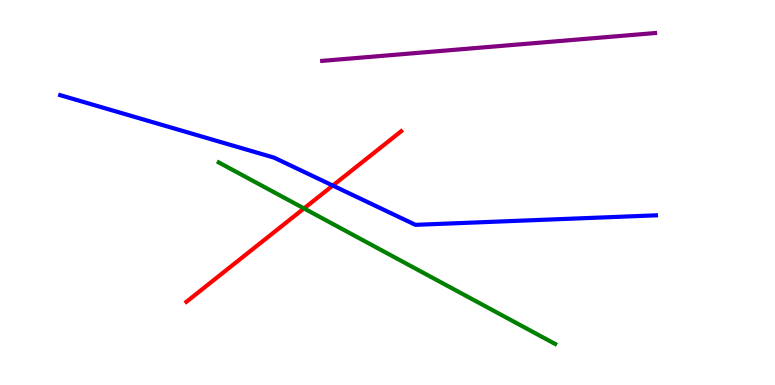[{'lines': ['blue', 'red'], 'intersections': [{'x': 4.29, 'y': 5.18}]}, {'lines': ['green', 'red'], 'intersections': [{'x': 3.92, 'y': 4.59}]}, {'lines': ['purple', 'red'], 'intersections': []}, {'lines': ['blue', 'green'], 'intersections': []}, {'lines': ['blue', 'purple'], 'intersections': []}, {'lines': ['green', 'purple'], 'intersections': []}]